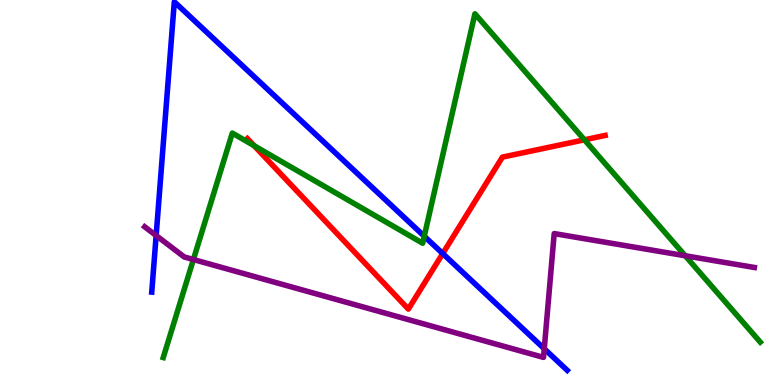[{'lines': ['blue', 'red'], 'intersections': [{'x': 5.71, 'y': 3.41}]}, {'lines': ['green', 'red'], 'intersections': [{'x': 3.28, 'y': 6.22}, {'x': 7.54, 'y': 6.37}]}, {'lines': ['purple', 'red'], 'intersections': []}, {'lines': ['blue', 'green'], 'intersections': [{'x': 5.47, 'y': 3.86}]}, {'lines': ['blue', 'purple'], 'intersections': [{'x': 2.01, 'y': 3.88}, {'x': 7.02, 'y': 0.941}]}, {'lines': ['green', 'purple'], 'intersections': [{'x': 2.5, 'y': 3.26}, {'x': 8.84, 'y': 3.36}]}]